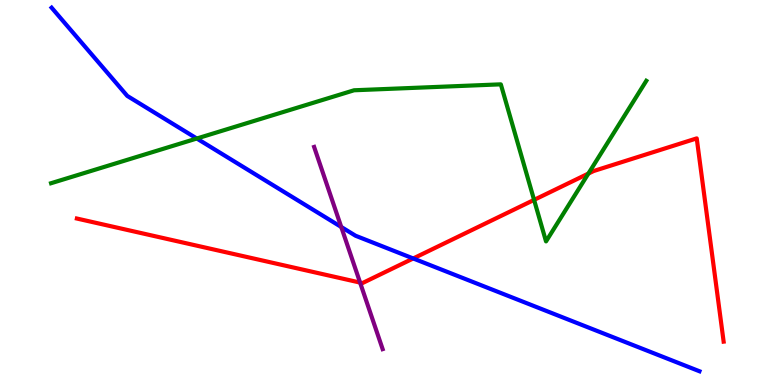[{'lines': ['blue', 'red'], 'intersections': [{'x': 5.33, 'y': 3.29}]}, {'lines': ['green', 'red'], 'intersections': [{'x': 6.89, 'y': 4.81}, {'x': 7.59, 'y': 5.49}]}, {'lines': ['purple', 'red'], 'intersections': [{'x': 4.65, 'y': 2.66}]}, {'lines': ['blue', 'green'], 'intersections': [{'x': 2.54, 'y': 6.4}]}, {'lines': ['blue', 'purple'], 'intersections': [{'x': 4.4, 'y': 4.1}]}, {'lines': ['green', 'purple'], 'intersections': []}]